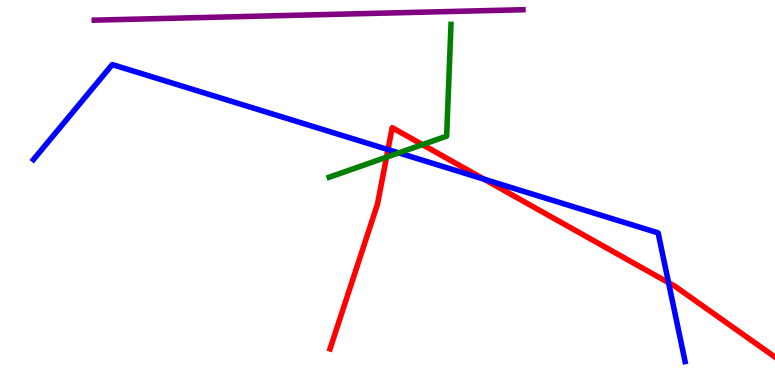[{'lines': ['blue', 'red'], 'intersections': [{'x': 5.01, 'y': 6.11}, {'x': 6.25, 'y': 5.35}, {'x': 8.63, 'y': 2.66}]}, {'lines': ['green', 'red'], 'intersections': [{'x': 4.99, 'y': 5.92}, {'x': 5.45, 'y': 6.24}]}, {'lines': ['purple', 'red'], 'intersections': []}, {'lines': ['blue', 'green'], 'intersections': [{'x': 5.15, 'y': 6.03}]}, {'lines': ['blue', 'purple'], 'intersections': []}, {'lines': ['green', 'purple'], 'intersections': []}]